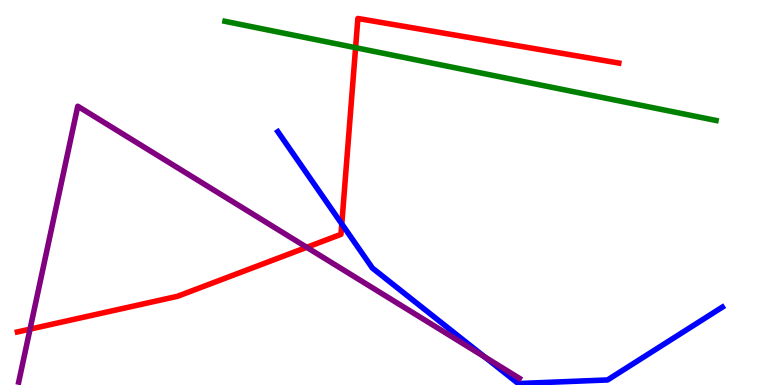[{'lines': ['blue', 'red'], 'intersections': [{'x': 4.41, 'y': 4.18}]}, {'lines': ['green', 'red'], 'intersections': [{'x': 4.59, 'y': 8.76}]}, {'lines': ['purple', 'red'], 'intersections': [{'x': 0.388, 'y': 1.45}, {'x': 3.96, 'y': 3.58}]}, {'lines': ['blue', 'green'], 'intersections': []}, {'lines': ['blue', 'purple'], 'intersections': [{'x': 6.25, 'y': 0.73}]}, {'lines': ['green', 'purple'], 'intersections': []}]